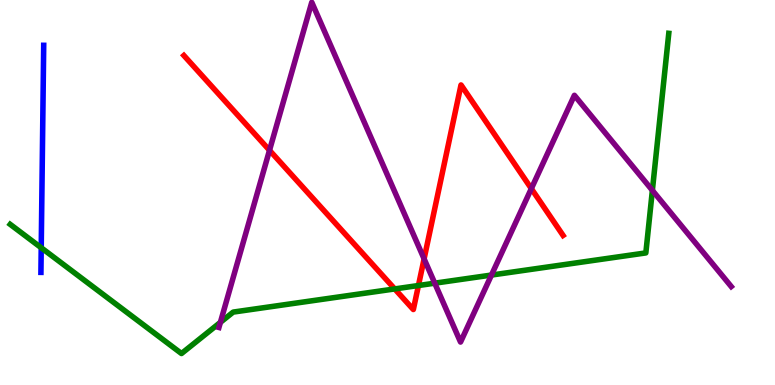[{'lines': ['blue', 'red'], 'intersections': []}, {'lines': ['green', 'red'], 'intersections': [{'x': 5.09, 'y': 2.5}, {'x': 5.4, 'y': 2.58}]}, {'lines': ['purple', 'red'], 'intersections': [{'x': 3.48, 'y': 6.1}, {'x': 5.47, 'y': 3.28}, {'x': 6.86, 'y': 5.1}]}, {'lines': ['blue', 'green'], 'intersections': [{'x': 0.532, 'y': 3.56}]}, {'lines': ['blue', 'purple'], 'intersections': []}, {'lines': ['green', 'purple'], 'intersections': [{'x': 2.84, 'y': 1.63}, {'x': 5.61, 'y': 2.64}, {'x': 6.34, 'y': 2.86}, {'x': 8.42, 'y': 5.06}]}]